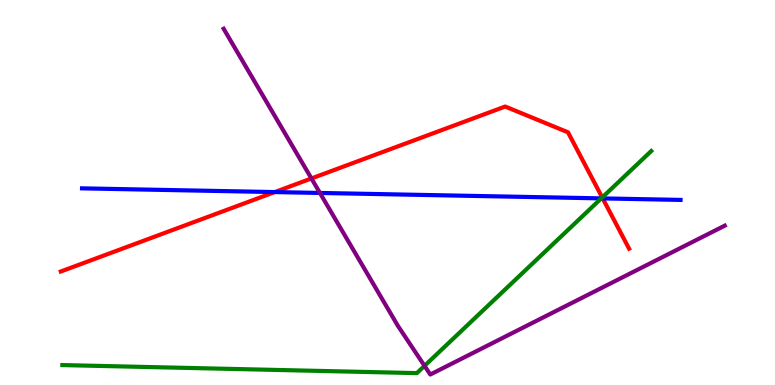[{'lines': ['blue', 'red'], 'intersections': [{'x': 3.55, 'y': 5.01}, {'x': 7.78, 'y': 4.85}]}, {'lines': ['green', 'red'], 'intersections': [{'x': 7.77, 'y': 4.87}]}, {'lines': ['purple', 'red'], 'intersections': [{'x': 4.02, 'y': 5.36}]}, {'lines': ['blue', 'green'], 'intersections': [{'x': 7.76, 'y': 4.85}]}, {'lines': ['blue', 'purple'], 'intersections': [{'x': 4.13, 'y': 4.99}]}, {'lines': ['green', 'purple'], 'intersections': [{'x': 5.48, 'y': 0.497}]}]